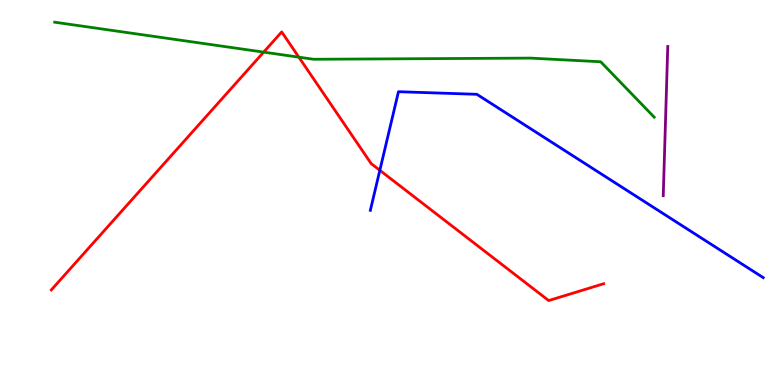[{'lines': ['blue', 'red'], 'intersections': [{'x': 4.9, 'y': 5.58}]}, {'lines': ['green', 'red'], 'intersections': [{'x': 3.4, 'y': 8.65}, {'x': 3.86, 'y': 8.52}]}, {'lines': ['purple', 'red'], 'intersections': []}, {'lines': ['blue', 'green'], 'intersections': []}, {'lines': ['blue', 'purple'], 'intersections': []}, {'lines': ['green', 'purple'], 'intersections': []}]